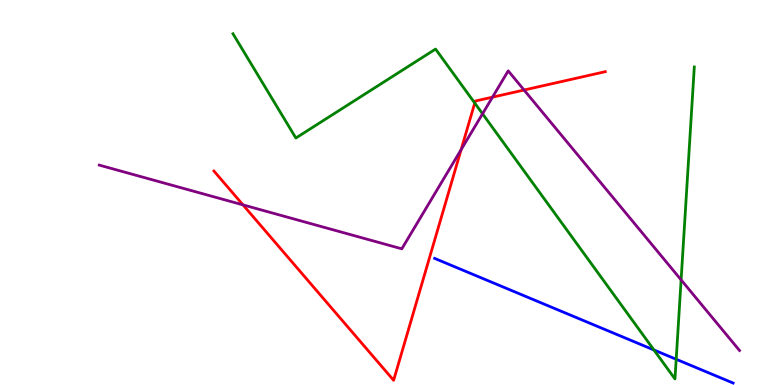[{'lines': ['blue', 'red'], 'intersections': []}, {'lines': ['green', 'red'], 'intersections': [{'x': 6.13, 'y': 7.32}]}, {'lines': ['purple', 'red'], 'intersections': [{'x': 3.14, 'y': 4.68}, {'x': 5.95, 'y': 6.11}, {'x': 6.35, 'y': 7.48}, {'x': 6.76, 'y': 7.66}]}, {'lines': ['blue', 'green'], 'intersections': [{'x': 8.44, 'y': 0.91}, {'x': 8.73, 'y': 0.668}]}, {'lines': ['blue', 'purple'], 'intersections': []}, {'lines': ['green', 'purple'], 'intersections': [{'x': 6.23, 'y': 7.04}, {'x': 8.79, 'y': 2.73}]}]